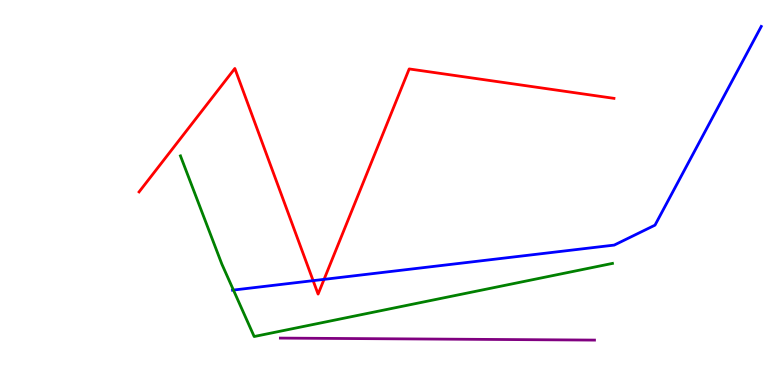[{'lines': ['blue', 'red'], 'intersections': [{'x': 4.04, 'y': 2.71}, {'x': 4.18, 'y': 2.74}]}, {'lines': ['green', 'red'], 'intersections': []}, {'lines': ['purple', 'red'], 'intersections': []}, {'lines': ['blue', 'green'], 'intersections': [{'x': 3.01, 'y': 2.47}]}, {'lines': ['blue', 'purple'], 'intersections': []}, {'lines': ['green', 'purple'], 'intersections': []}]